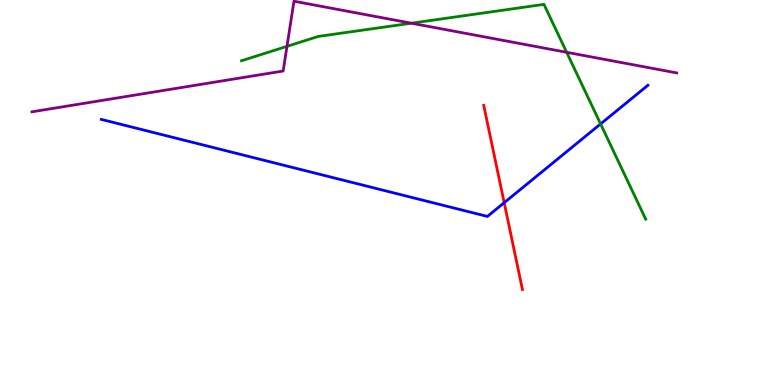[{'lines': ['blue', 'red'], 'intersections': [{'x': 6.51, 'y': 4.74}]}, {'lines': ['green', 'red'], 'intersections': []}, {'lines': ['purple', 'red'], 'intersections': []}, {'lines': ['blue', 'green'], 'intersections': [{'x': 7.75, 'y': 6.78}]}, {'lines': ['blue', 'purple'], 'intersections': []}, {'lines': ['green', 'purple'], 'intersections': [{'x': 3.7, 'y': 8.8}, {'x': 5.31, 'y': 9.4}, {'x': 7.31, 'y': 8.64}]}]